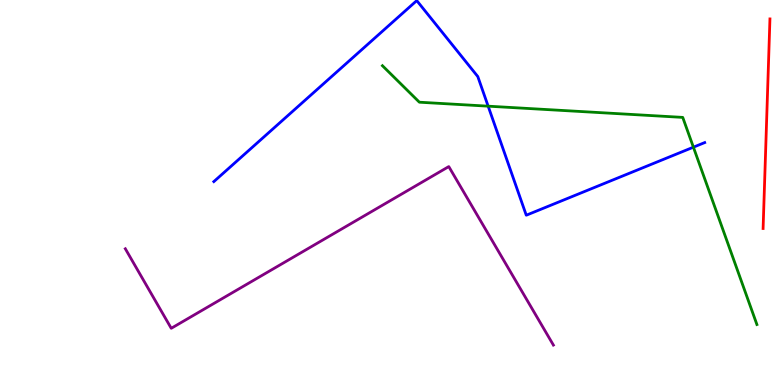[{'lines': ['blue', 'red'], 'intersections': []}, {'lines': ['green', 'red'], 'intersections': []}, {'lines': ['purple', 'red'], 'intersections': []}, {'lines': ['blue', 'green'], 'intersections': [{'x': 6.3, 'y': 7.24}, {'x': 8.95, 'y': 6.18}]}, {'lines': ['blue', 'purple'], 'intersections': []}, {'lines': ['green', 'purple'], 'intersections': []}]